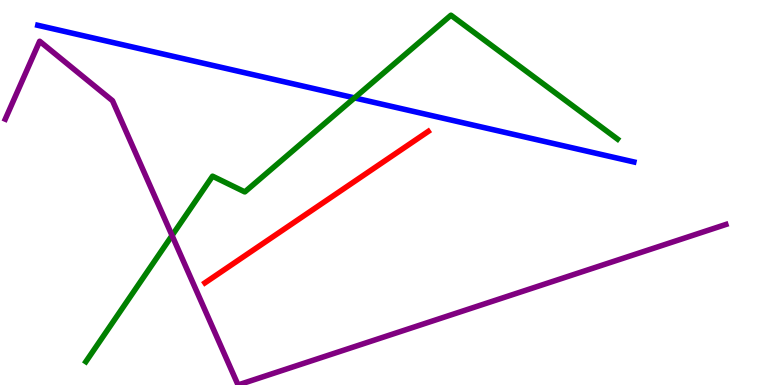[{'lines': ['blue', 'red'], 'intersections': []}, {'lines': ['green', 'red'], 'intersections': []}, {'lines': ['purple', 'red'], 'intersections': []}, {'lines': ['blue', 'green'], 'intersections': [{'x': 4.57, 'y': 7.46}]}, {'lines': ['blue', 'purple'], 'intersections': []}, {'lines': ['green', 'purple'], 'intersections': [{'x': 2.22, 'y': 3.88}]}]